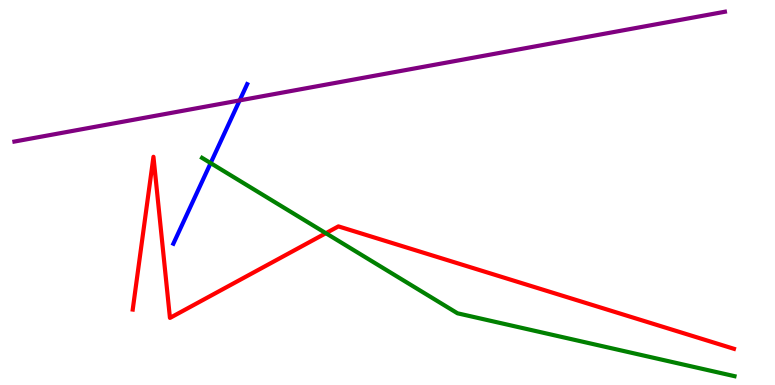[{'lines': ['blue', 'red'], 'intersections': []}, {'lines': ['green', 'red'], 'intersections': [{'x': 4.2, 'y': 3.94}]}, {'lines': ['purple', 'red'], 'intersections': []}, {'lines': ['blue', 'green'], 'intersections': [{'x': 2.72, 'y': 5.76}]}, {'lines': ['blue', 'purple'], 'intersections': [{'x': 3.09, 'y': 7.39}]}, {'lines': ['green', 'purple'], 'intersections': []}]